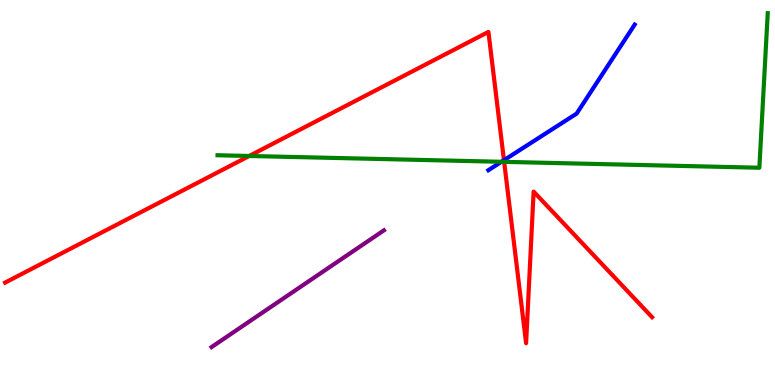[{'lines': ['blue', 'red'], 'intersections': [{'x': 6.5, 'y': 5.84}]}, {'lines': ['green', 'red'], 'intersections': [{'x': 3.22, 'y': 5.95}, {'x': 6.51, 'y': 5.8}]}, {'lines': ['purple', 'red'], 'intersections': []}, {'lines': ['blue', 'green'], 'intersections': [{'x': 6.47, 'y': 5.8}]}, {'lines': ['blue', 'purple'], 'intersections': []}, {'lines': ['green', 'purple'], 'intersections': []}]